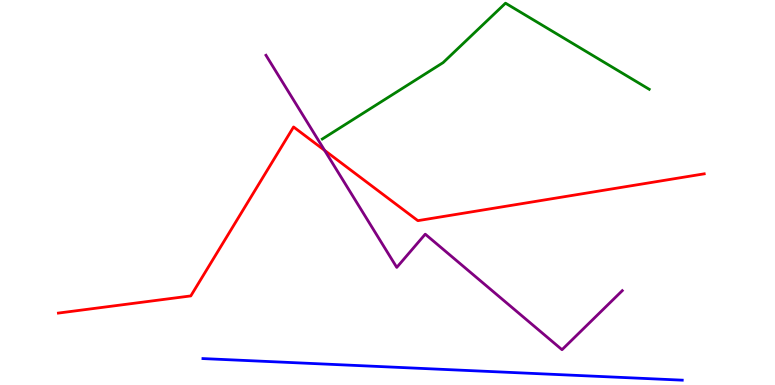[{'lines': ['blue', 'red'], 'intersections': []}, {'lines': ['green', 'red'], 'intersections': []}, {'lines': ['purple', 'red'], 'intersections': [{'x': 4.19, 'y': 6.09}]}, {'lines': ['blue', 'green'], 'intersections': []}, {'lines': ['blue', 'purple'], 'intersections': []}, {'lines': ['green', 'purple'], 'intersections': []}]